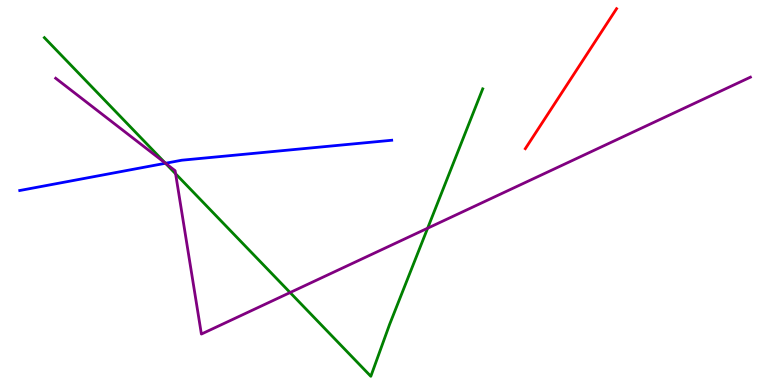[{'lines': ['blue', 'red'], 'intersections': []}, {'lines': ['green', 'red'], 'intersections': []}, {'lines': ['purple', 'red'], 'intersections': []}, {'lines': ['blue', 'green'], 'intersections': [{'x': 2.14, 'y': 5.76}]}, {'lines': ['blue', 'purple'], 'intersections': [{'x': 2.14, 'y': 5.76}]}, {'lines': ['green', 'purple'], 'intersections': [{'x': 2.13, 'y': 5.76}, {'x': 2.27, 'y': 5.49}, {'x': 3.74, 'y': 2.4}, {'x': 5.52, 'y': 4.07}]}]